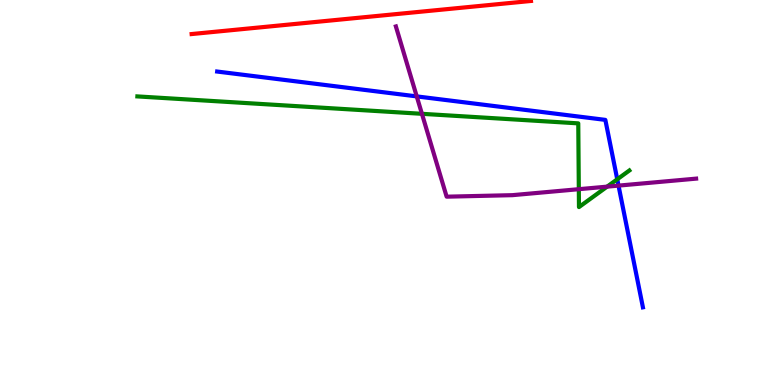[{'lines': ['blue', 'red'], 'intersections': []}, {'lines': ['green', 'red'], 'intersections': []}, {'lines': ['purple', 'red'], 'intersections': []}, {'lines': ['blue', 'green'], 'intersections': [{'x': 7.96, 'y': 5.34}]}, {'lines': ['blue', 'purple'], 'intersections': [{'x': 5.38, 'y': 7.5}, {'x': 7.98, 'y': 5.18}]}, {'lines': ['green', 'purple'], 'intersections': [{'x': 5.44, 'y': 7.04}, {'x': 7.47, 'y': 5.09}, {'x': 7.83, 'y': 5.15}]}]